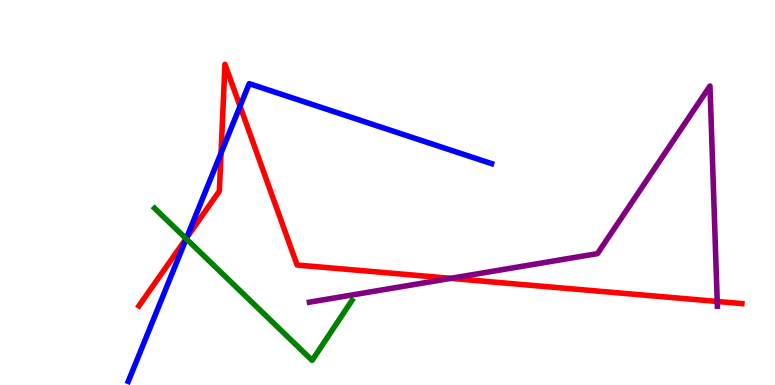[{'lines': ['blue', 'red'], 'intersections': [{'x': 2.41, 'y': 3.82}, {'x': 2.85, 'y': 6.02}, {'x': 3.1, 'y': 7.24}]}, {'lines': ['green', 'red'], 'intersections': [{'x': 2.4, 'y': 3.8}]}, {'lines': ['purple', 'red'], 'intersections': [{'x': 5.82, 'y': 2.77}, {'x': 9.25, 'y': 2.17}]}, {'lines': ['blue', 'green'], 'intersections': [{'x': 2.4, 'y': 3.8}]}, {'lines': ['blue', 'purple'], 'intersections': []}, {'lines': ['green', 'purple'], 'intersections': []}]